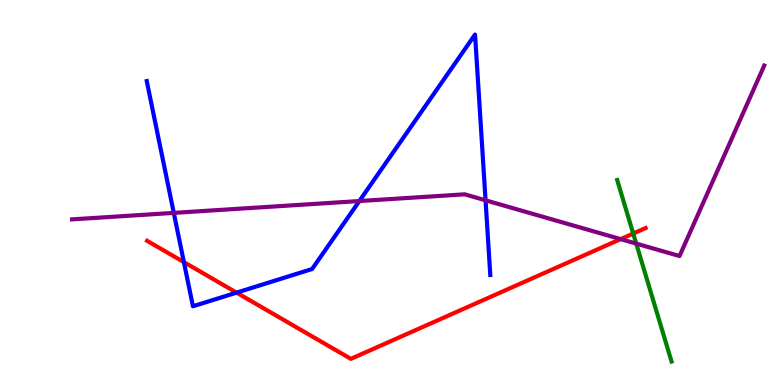[{'lines': ['blue', 'red'], 'intersections': [{'x': 2.37, 'y': 3.19}, {'x': 3.05, 'y': 2.4}]}, {'lines': ['green', 'red'], 'intersections': [{'x': 8.17, 'y': 3.93}]}, {'lines': ['purple', 'red'], 'intersections': [{'x': 8.01, 'y': 3.79}]}, {'lines': ['blue', 'green'], 'intersections': []}, {'lines': ['blue', 'purple'], 'intersections': [{'x': 2.24, 'y': 4.47}, {'x': 4.64, 'y': 4.78}, {'x': 6.27, 'y': 4.8}]}, {'lines': ['green', 'purple'], 'intersections': [{'x': 8.21, 'y': 3.67}]}]